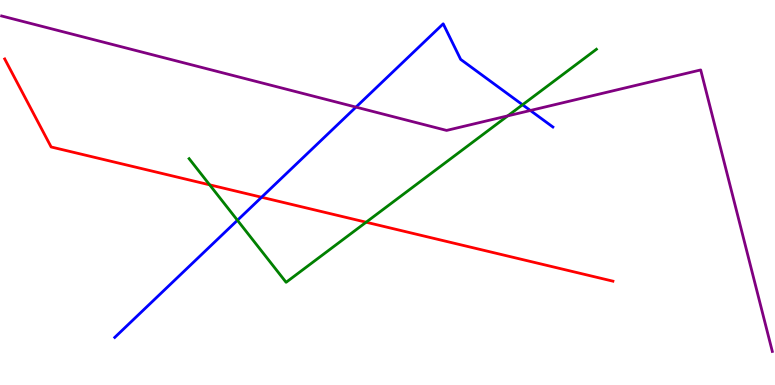[{'lines': ['blue', 'red'], 'intersections': [{'x': 3.38, 'y': 4.88}]}, {'lines': ['green', 'red'], 'intersections': [{'x': 2.71, 'y': 5.2}, {'x': 4.72, 'y': 4.23}]}, {'lines': ['purple', 'red'], 'intersections': []}, {'lines': ['blue', 'green'], 'intersections': [{'x': 3.06, 'y': 4.28}, {'x': 6.74, 'y': 7.28}]}, {'lines': ['blue', 'purple'], 'intersections': [{'x': 4.59, 'y': 7.22}, {'x': 6.84, 'y': 7.13}]}, {'lines': ['green', 'purple'], 'intersections': [{'x': 6.55, 'y': 6.99}]}]